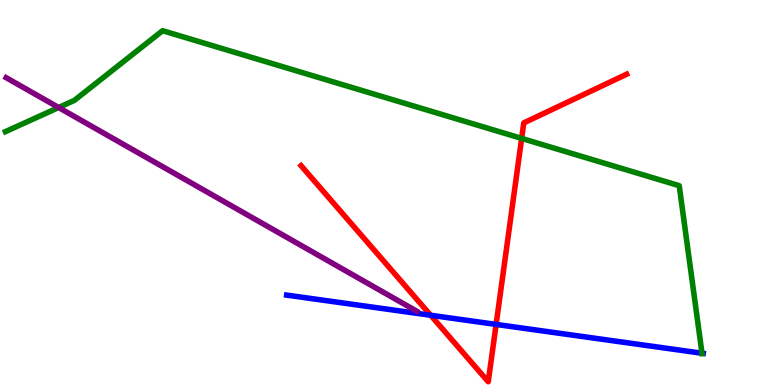[{'lines': ['blue', 'red'], 'intersections': [{'x': 5.56, 'y': 1.81}, {'x': 6.4, 'y': 1.57}]}, {'lines': ['green', 'red'], 'intersections': [{'x': 6.73, 'y': 6.4}]}, {'lines': ['purple', 'red'], 'intersections': []}, {'lines': ['blue', 'green'], 'intersections': [{'x': 9.06, 'y': 0.825}]}, {'lines': ['blue', 'purple'], 'intersections': []}, {'lines': ['green', 'purple'], 'intersections': [{'x': 0.757, 'y': 7.21}]}]